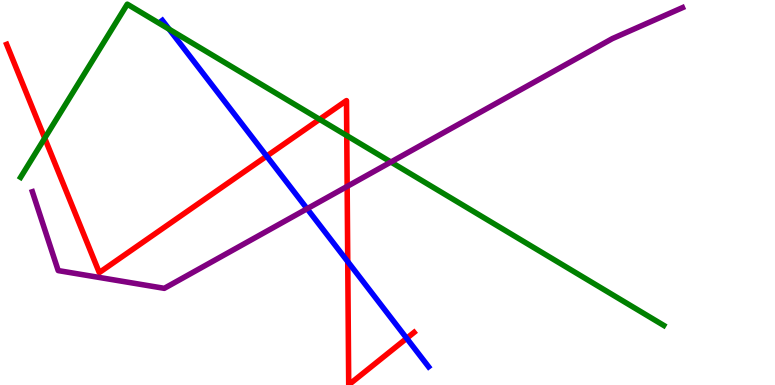[{'lines': ['blue', 'red'], 'intersections': [{'x': 3.44, 'y': 5.94}, {'x': 4.49, 'y': 3.2}, {'x': 5.25, 'y': 1.21}]}, {'lines': ['green', 'red'], 'intersections': [{'x': 0.577, 'y': 6.41}, {'x': 4.12, 'y': 6.9}, {'x': 4.47, 'y': 6.48}]}, {'lines': ['purple', 'red'], 'intersections': [{'x': 4.48, 'y': 5.16}]}, {'lines': ['blue', 'green'], 'intersections': [{'x': 2.18, 'y': 9.24}]}, {'lines': ['blue', 'purple'], 'intersections': [{'x': 3.96, 'y': 4.58}]}, {'lines': ['green', 'purple'], 'intersections': [{'x': 5.04, 'y': 5.79}]}]